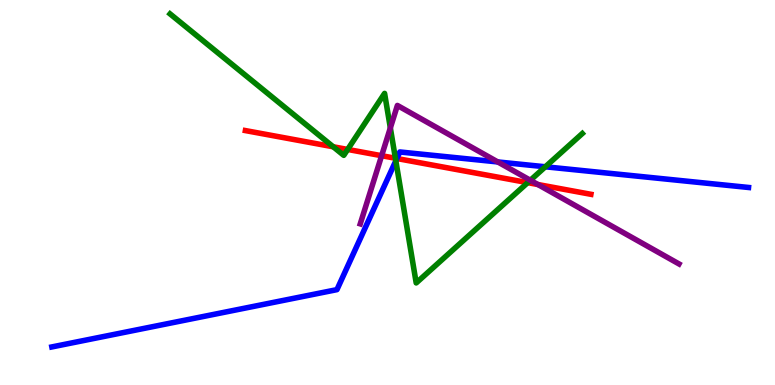[{'lines': ['blue', 'red'], 'intersections': [{'x': 5.12, 'y': 5.88}]}, {'lines': ['green', 'red'], 'intersections': [{'x': 4.3, 'y': 6.19}, {'x': 4.49, 'y': 6.12}, {'x': 5.1, 'y': 5.89}, {'x': 6.81, 'y': 5.26}]}, {'lines': ['purple', 'red'], 'intersections': [{'x': 4.92, 'y': 5.96}, {'x': 6.94, 'y': 5.21}]}, {'lines': ['blue', 'green'], 'intersections': [{'x': 5.11, 'y': 5.82}, {'x': 7.04, 'y': 5.67}]}, {'lines': ['blue', 'purple'], 'intersections': [{'x': 6.42, 'y': 5.79}]}, {'lines': ['green', 'purple'], 'intersections': [{'x': 5.04, 'y': 6.68}, {'x': 6.84, 'y': 5.32}]}]